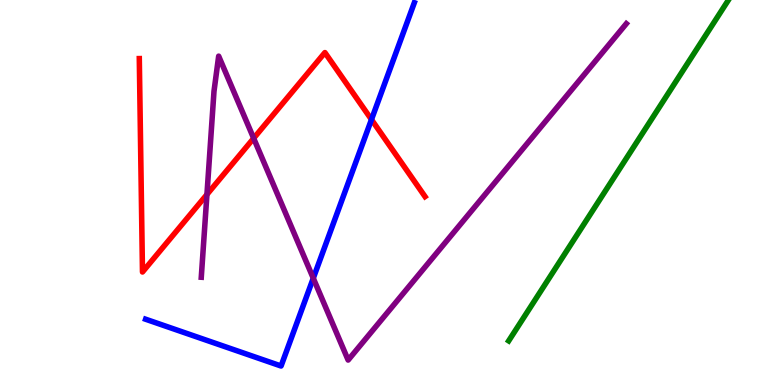[{'lines': ['blue', 'red'], 'intersections': [{'x': 4.79, 'y': 6.89}]}, {'lines': ['green', 'red'], 'intersections': []}, {'lines': ['purple', 'red'], 'intersections': [{'x': 2.67, 'y': 4.95}, {'x': 3.27, 'y': 6.41}]}, {'lines': ['blue', 'green'], 'intersections': []}, {'lines': ['blue', 'purple'], 'intersections': [{'x': 4.04, 'y': 2.77}]}, {'lines': ['green', 'purple'], 'intersections': []}]